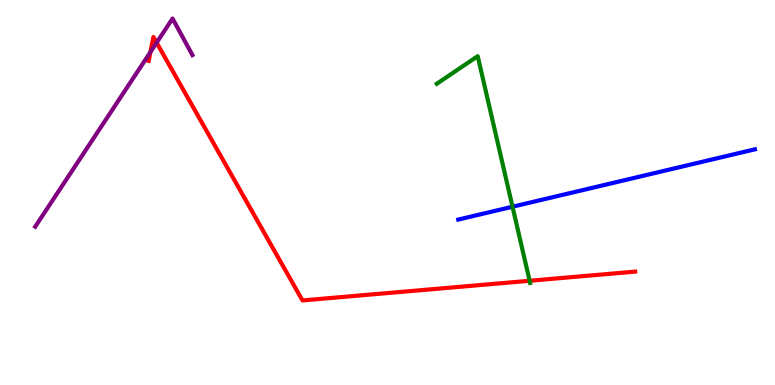[{'lines': ['blue', 'red'], 'intersections': []}, {'lines': ['green', 'red'], 'intersections': [{'x': 6.83, 'y': 2.71}]}, {'lines': ['purple', 'red'], 'intersections': [{'x': 1.94, 'y': 8.65}, {'x': 2.02, 'y': 8.89}]}, {'lines': ['blue', 'green'], 'intersections': [{'x': 6.61, 'y': 4.63}]}, {'lines': ['blue', 'purple'], 'intersections': []}, {'lines': ['green', 'purple'], 'intersections': []}]